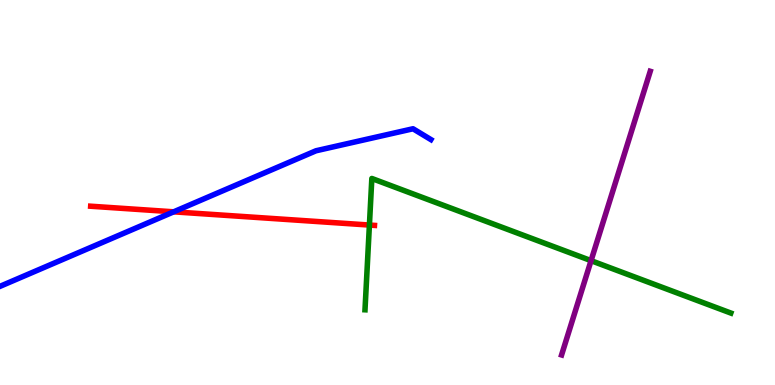[{'lines': ['blue', 'red'], 'intersections': [{'x': 2.24, 'y': 4.5}]}, {'lines': ['green', 'red'], 'intersections': [{'x': 4.77, 'y': 4.15}]}, {'lines': ['purple', 'red'], 'intersections': []}, {'lines': ['blue', 'green'], 'intersections': []}, {'lines': ['blue', 'purple'], 'intersections': []}, {'lines': ['green', 'purple'], 'intersections': [{'x': 7.63, 'y': 3.23}]}]